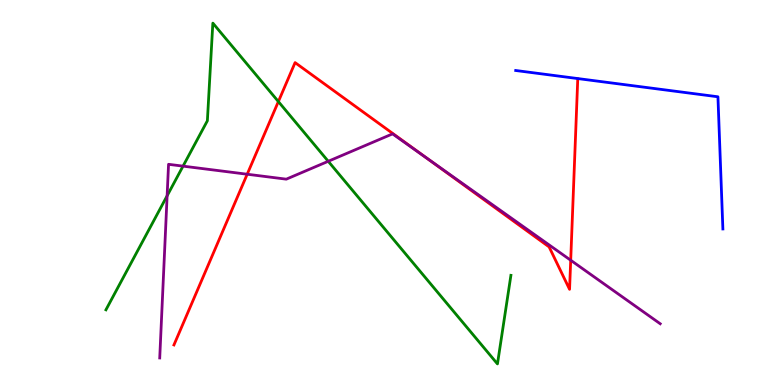[{'lines': ['blue', 'red'], 'intersections': []}, {'lines': ['green', 'red'], 'intersections': [{'x': 3.59, 'y': 7.36}]}, {'lines': ['purple', 'red'], 'intersections': [{'x': 3.19, 'y': 5.47}, {'x': 5.5, 'y': 5.91}, {'x': 7.36, 'y': 3.24}]}, {'lines': ['blue', 'green'], 'intersections': []}, {'lines': ['blue', 'purple'], 'intersections': []}, {'lines': ['green', 'purple'], 'intersections': [{'x': 2.16, 'y': 4.91}, {'x': 2.36, 'y': 5.68}, {'x': 4.24, 'y': 5.81}]}]